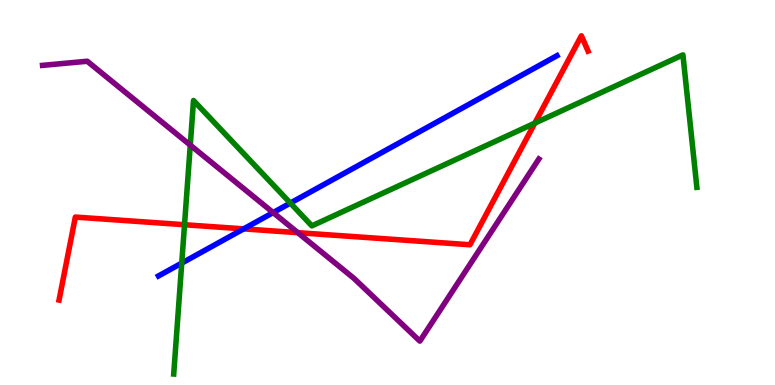[{'lines': ['blue', 'red'], 'intersections': [{'x': 3.14, 'y': 4.06}]}, {'lines': ['green', 'red'], 'intersections': [{'x': 2.38, 'y': 4.16}, {'x': 6.9, 'y': 6.8}]}, {'lines': ['purple', 'red'], 'intersections': [{'x': 3.84, 'y': 3.96}]}, {'lines': ['blue', 'green'], 'intersections': [{'x': 2.35, 'y': 3.17}, {'x': 3.75, 'y': 4.73}]}, {'lines': ['blue', 'purple'], 'intersections': [{'x': 3.52, 'y': 4.48}]}, {'lines': ['green', 'purple'], 'intersections': [{'x': 2.46, 'y': 6.23}]}]